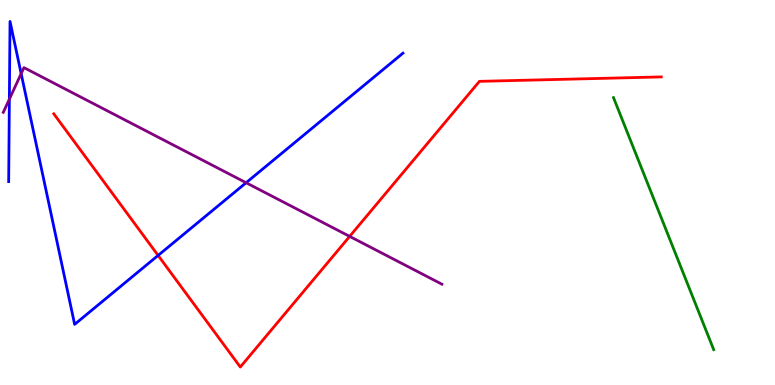[{'lines': ['blue', 'red'], 'intersections': [{'x': 2.04, 'y': 3.37}]}, {'lines': ['green', 'red'], 'intersections': []}, {'lines': ['purple', 'red'], 'intersections': [{'x': 4.51, 'y': 3.86}]}, {'lines': ['blue', 'green'], 'intersections': []}, {'lines': ['blue', 'purple'], 'intersections': [{'x': 0.121, 'y': 7.42}, {'x': 0.273, 'y': 8.09}, {'x': 3.18, 'y': 5.25}]}, {'lines': ['green', 'purple'], 'intersections': []}]